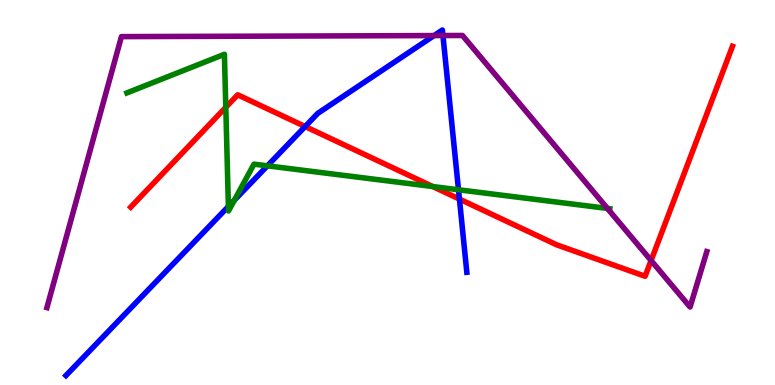[{'lines': ['blue', 'red'], 'intersections': [{'x': 3.94, 'y': 6.71}, {'x': 5.93, 'y': 4.83}]}, {'lines': ['green', 'red'], 'intersections': [{'x': 2.91, 'y': 7.21}, {'x': 5.58, 'y': 5.15}]}, {'lines': ['purple', 'red'], 'intersections': [{'x': 8.4, 'y': 3.23}]}, {'lines': ['blue', 'green'], 'intersections': [{'x': 2.95, 'y': 4.64}, {'x': 3.02, 'y': 4.8}, {'x': 3.45, 'y': 5.69}, {'x': 5.92, 'y': 5.07}]}, {'lines': ['blue', 'purple'], 'intersections': [{'x': 5.6, 'y': 9.08}, {'x': 5.72, 'y': 9.08}]}, {'lines': ['green', 'purple'], 'intersections': [{'x': 7.84, 'y': 4.59}]}]